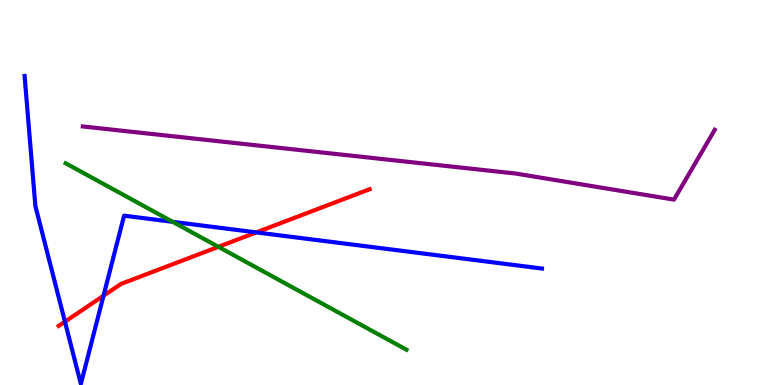[{'lines': ['blue', 'red'], 'intersections': [{'x': 0.838, 'y': 1.64}, {'x': 1.34, 'y': 2.32}, {'x': 3.31, 'y': 3.96}]}, {'lines': ['green', 'red'], 'intersections': [{'x': 2.82, 'y': 3.59}]}, {'lines': ['purple', 'red'], 'intersections': []}, {'lines': ['blue', 'green'], 'intersections': [{'x': 2.23, 'y': 4.24}]}, {'lines': ['blue', 'purple'], 'intersections': []}, {'lines': ['green', 'purple'], 'intersections': []}]